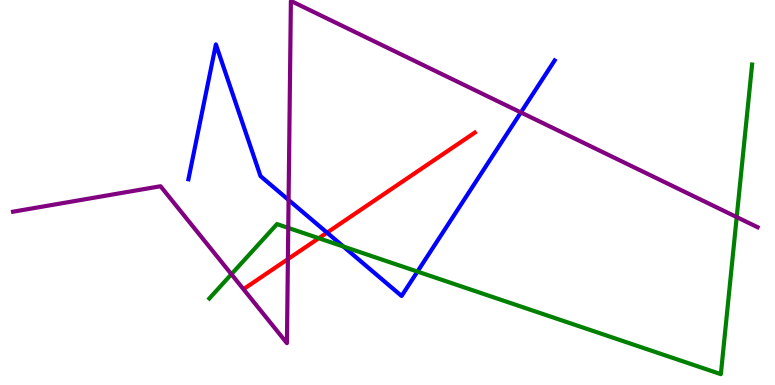[{'lines': ['blue', 'red'], 'intersections': [{'x': 4.22, 'y': 3.96}]}, {'lines': ['green', 'red'], 'intersections': [{'x': 4.11, 'y': 3.81}]}, {'lines': ['purple', 'red'], 'intersections': [{'x': 3.71, 'y': 3.27}]}, {'lines': ['blue', 'green'], 'intersections': [{'x': 4.43, 'y': 3.6}, {'x': 5.39, 'y': 2.95}]}, {'lines': ['blue', 'purple'], 'intersections': [{'x': 3.72, 'y': 4.81}, {'x': 6.72, 'y': 7.08}]}, {'lines': ['green', 'purple'], 'intersections': [{'x': 2.99, 'y': 2.88}, {'x': 3.72, 'y': 4.08}, {'x': 9.51, 'y': 4.36}]}]